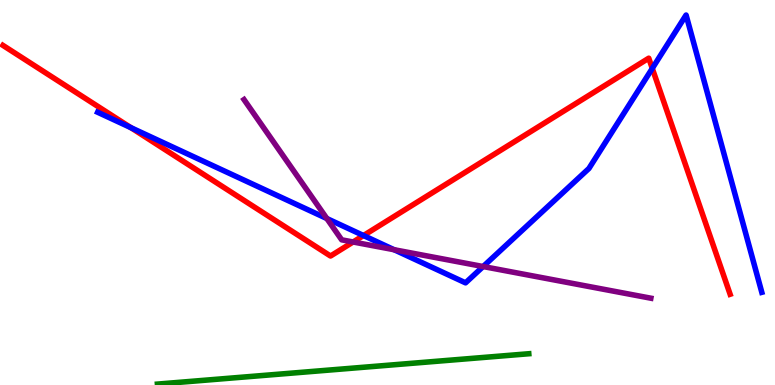[{'lines': ['blue', 'red'], 'intersections': [{'x': 1.69, 'y': 6.68}, {'x': 4.69, 'y': 3.88}, {'x': 8.42, 'y': 8.22}]}, {'lines': ['green', 'red'], 'intersections': []}, {'lines': ['purple', 'red'], 'intersections': [{'x': 4.56, 'y': 3.71}]}, {'lines': ['blue', 'green'], 'intersections': []}, {'lines': ['blue', 'purple'], 'intersections': [{'x': 4.22, 'y': 4.32}, {'x': 5.09, 'y': 3.51}, {'x': 6.23, 'y': 3.08}]}, {'lines': ['green', 'purple'], 'intersections': []}]